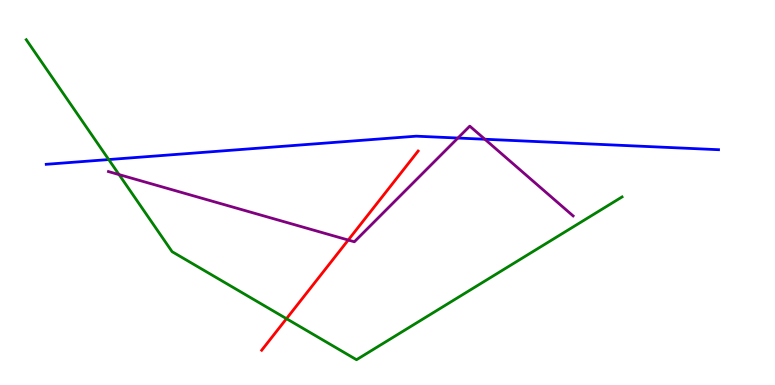[{'lines': ['blue', 'red'], 'intersections': []}, {'lines': ['green', 'red'], 'intersections': [{'x': 3.7, 'y': 1.72}]}, {'lines': ['purple', 'red'], 'intersections': [{'x': 4.49, 'y': 3.77}]}, {'lines': ['blue', 'green'], 'intersections': [{'x': 1.4, 'y': 5.86}]}, {'lines': ['blue', 'purple'], 'intersections': [{'x': 5.91, 'y': 6.41}, {'x': 6.26, 'y': 6.38}]}, {'lines': ['green', 'purple'], 'intersections': [{'x': 1.54, 'y': 5.47}]}]